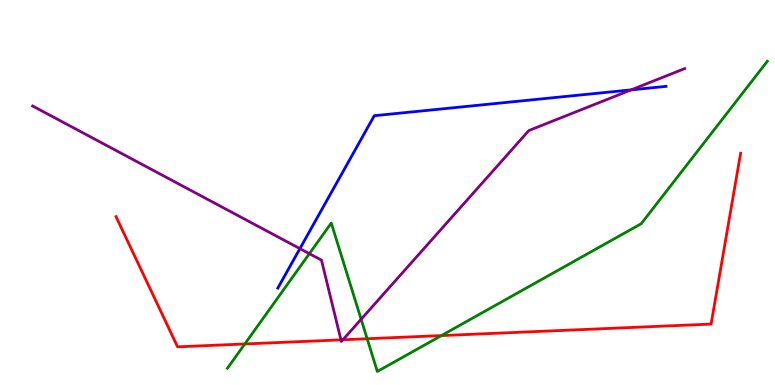[{'lines': ['blue', 'red'], 'intersections': []}, {'lines': ['green', 'red'], 'intersections': [{'x': 3.16, 'y': 1.07}, {'x': 4.74, 'y': 1.2}, {'x': 5.7, 'y': 1.28}]}, {'lines': ['purple', 'red'], 'intersections': [{'x': 4.4, 'y': 1.17}, {'x': 4.42, 'y': 1.17}]}, {'lines': ['blue', 'green'], 'intersections': []}, {'lines': ['blue', 'purple'], 'intersections': [{'x': 3.87, 'y': 3.54}, {'x': 8.14, 'y': 7.67}]}, {'lines': ['green', 'purple'], 'intersections': [{'x': 3.99, 'y': 3.41}, {'x': 4.66, 'y': 1.71}]}]